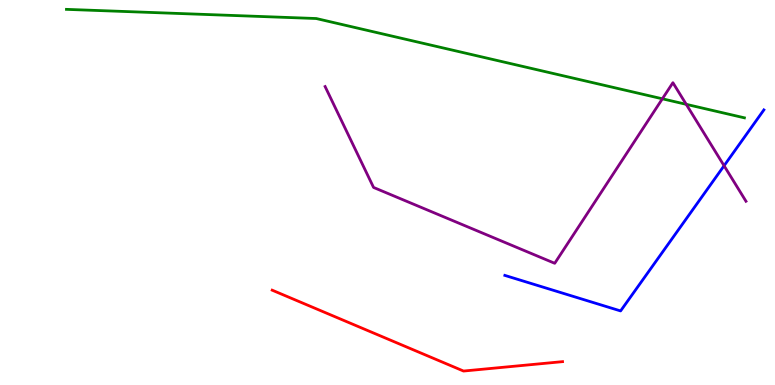[{'lines': ['blue', 'red'], 'intersections': []}, {'lines': ['green', 'red'], 'intersections': []}, {'lines': ['purple', 'red'], 'intersections': []}, {'lines': ['blue', 'green'], 'intersections': []}, {'lines': ['blue', 'purple'], 'intersections': [{'x': 9.34, 'y': 5.7}]}, {'lines': ['green', 'purple'], 'intersections': [{'x': 8.55, 'y': 7.43}, {'x': 8.85, 'y': 7.29}]}]